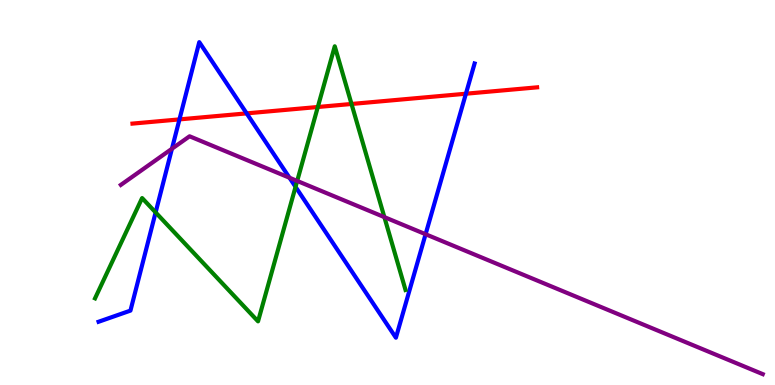[{'lines': ['blue', 'red'], 'intersections': [{'x': 2.32, 'y': 6.9}, {'x': 3.18, 'y': 7.06}, {'x': 6.01, 'y': 7.57}]}, {'lines': ['green', 'red'], 'intersections': [{'x': 4.1, 'y': 7.22}, {'x': 4.54, 'y': 7.3}]}, {'lines': ['purple', 'red'], 'intersections': []}, {'lines': ['blue', 'green'], 'intersections': [{'x': 2.01, 'y': 4.48}, {'x': 3.81, 'y': 5.15}]}, {'lines': ['blue', 'purple'], 'intersections': [{'x': 2.22, 'y': 6.14}, {'x': 3.74, 'y': 5.38}, {'x': 5.49, 'y': 3.92}]}, {'lines': ['green', 'purple'], 'intersections': [{'x': 3.83, 'y': 5.3}, {'x': 4.96, 'y': 4.36}]}]